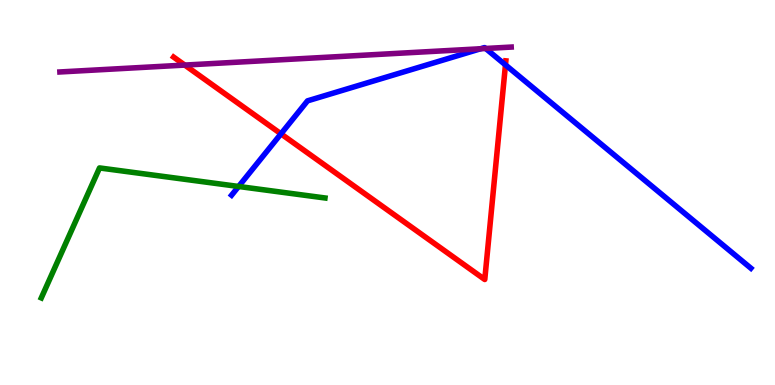[{'lines': ['blue', 'red'], 'intersections': [{'x': 3.63, 'y': 6.52}, {'x': 6.52, 'y': 8.31}]}, {'lines': ['green', 'red'], 'intersections': []}, {'lines': ['purple', 'red'], 'intersections': [{'x': 2.38, 'y': 8.31}]}, {'lines': ['blue', 'green'], 'intersections': [{'x': 3.08, 'y': 5.16}]}, {'lines': ['blue', 'purple'], 'intersections': [{'x': 6.2, 'y': 8.73}, {'x': 6.27, 'y': 8.74}]}, {'lines': ['green', 'purple'], 'intersections': []}]